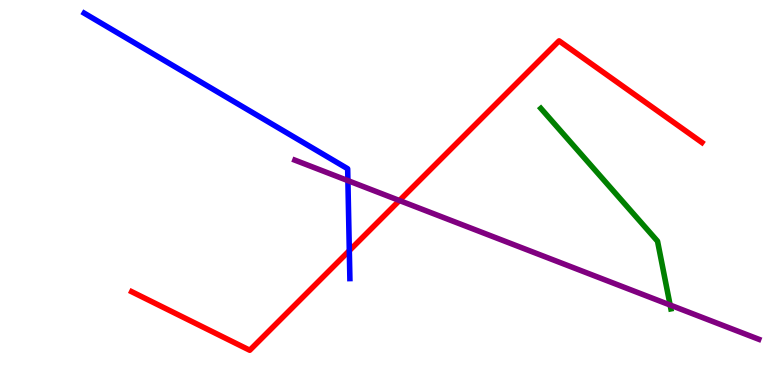[{'lines': ['blue', 'red'], 'intersections': [{'x': 4.51, 'y': 3.49}]}, {'lines': ['green', 'red'], 'intersections': []}, {'lines': ['purple', 'red'], 'intersections': [{'x': 5.15, 'y': 4.79}]}, {'lines': ['blue', 'green'], 'intersections': []}, {'lines': ['blue', 'purple'], 'intersections': [{'x': 4.49, 'y': 5.31}]}, {'lines': ['green', 'purple'], 'intersections': [{'x': 8.65, 'y': 2.08}]}]